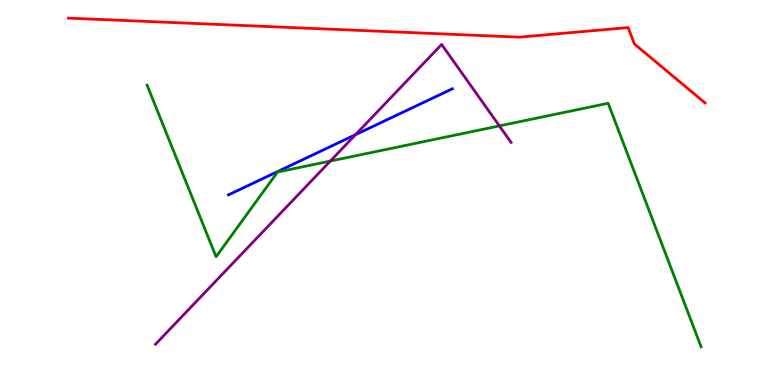[{'lines': ['blue', 'red'], 'intersections': []}, {'lines': ['green', 'red'], 'intersections': []}, {'lines': ['purple', 'red'], 'intersections': []}, {'lines': ['blue', 'green'], 'intersections': []}, {'lines': ['blue', 'purple'], 'intersections': [{'x': 4.59, 'y': 6.5}]}, {'lines': ['green', 'purple'], 'intersections': [{'x': 4.26, 'y': 5.82}, {'x': 6.44, 'y': 6.73}]}]